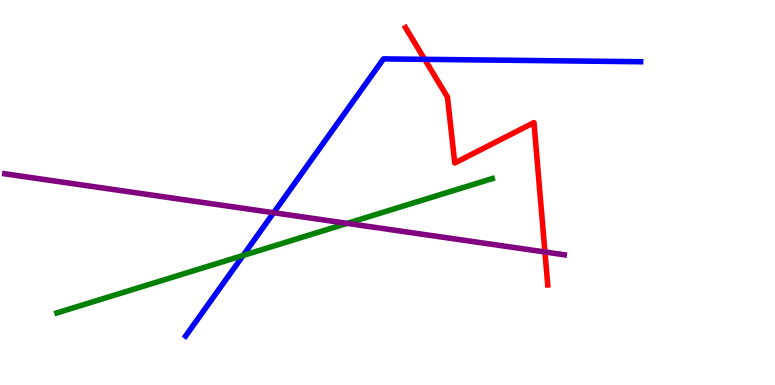[{'lines': ['blue', 'red'], 'intersections': [{'x': 5.48, 'y': 8.46}]}, {'lines': ['green', 'red'], 'intersections': []}, {'lines': ['purple', 'red'], 'intersections': [{'x': 7.03, 'y': 3.45}]}, {'lines': ['blue', 'green'], 'intersections': [{'x': 3.14, 'y': 3.36}]}, {'lines': ['blue', 'purple'], 'intersections': [{'x': 3.53, 'y': 4.47}]}, {'lines': ['green', 'purple'], 'intersections': [{'x': 4.48, 'y': 4.2}]}]